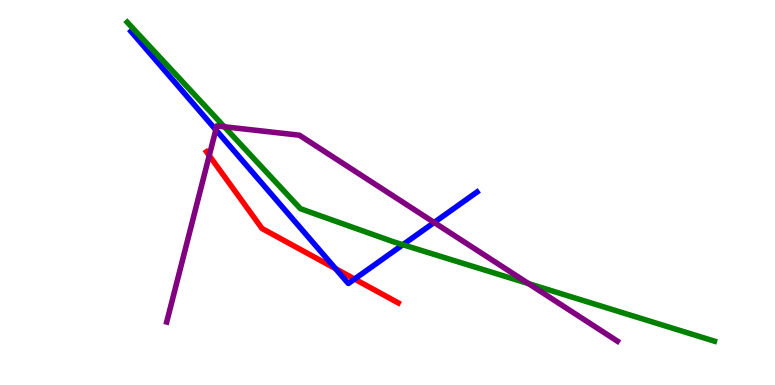[{'lines': ['blue', 'red'], 'intersections': [{'x': 4.33, 'y': 3.02}, {'x': 4.58, 'y': 2.75}]}, {'lines': ['green', 'red'], 'intersections': []}, {'lines': ['purple', 'red'], 'intersections': [{'x': 2.7, 'y': 5.96}]}, {'lines': ['blue', 'green'], 'intersections': [{'x': 5.2, 'y': 3.64}]}, {'lines': ['blue', 'purple'], 'intersections': [{'x': 2.78, 'y': 6.63}, {'x': 5.6, 'y': 4.22}]}, {'lines': ['green', 'purple'], 'intersections': [{'x': 2.89, 'y': 6.71}, {'x': 6.82, 'y': 2.63}]}]